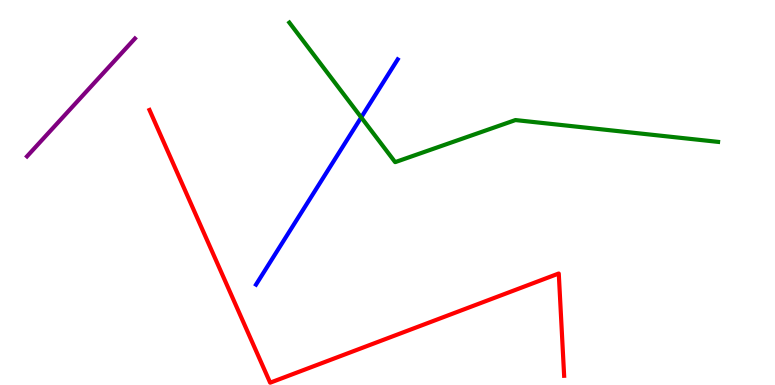[{'lines': ['blue', 'red'], 'intersections': []}, {'lines': ['green', 'red'], 'intersections': []}, {'lines': ['purple', 'red'], 'intersections': []}, {'lines': ['blue', 'green'], 'intersections': [{'x': 4.66, 'y': 6.95}]}, {'lines': ['blue', 'purple'], 'intersections': []}, {'lines': ['green', 'purple'], 'intersections': []}]